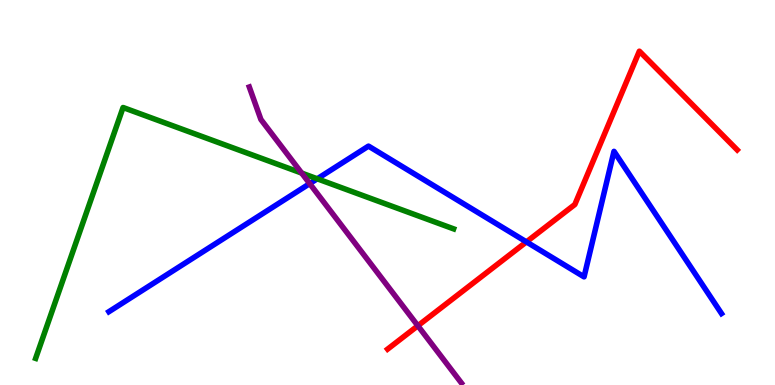[{'lines': ['blue', 'red'], 'intersections': [{'x': 6.79, 'y': 3.72}]}, {'lines': ['green', 'red'], 'intersections': []}, {'lines': ['purple', 'red'], 'intersections': [{'x': 5.39, 'y': 1.54}]}, {'lines': ['blue', 'green'], 'intersections': [{'x': 4.09, 'y': 5.36}]}, {'lines': ['blue', 'purple'], 'intersections': [{'x': 4.0, 'y': 5.23}]}, {'lines': ['green', 'purple'], 'intersections': [{'x': 3.89, 'y': 5.5}]}]